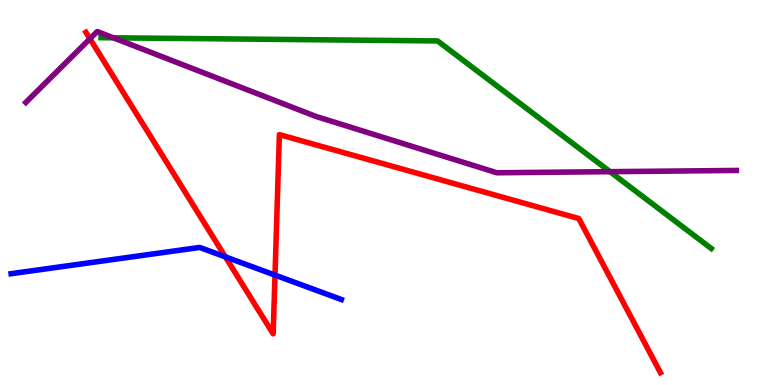[{'lines': ['blue', 'red'], 'intersections': [{'x': 2.91, 'y': 3.33}, {'x': 3.55, 'y': 2.85}]}, {'lines': ['green', 'red'], 'intersections': []}, {'lines': ['purple', 'red'], 'intersections': [{'x': 1.16, 'y': 8.99}]}, {'lines': ['blue', 'green'], 'intersections': []}, {'lines': ['blue', 'purple'], 'intersections': []}, {'lines': ['green', 'purple'], 'intersections': [{'x': 1.46, 'y': 9.02}, {'x': 7.87, 'y': 5.54}]}]